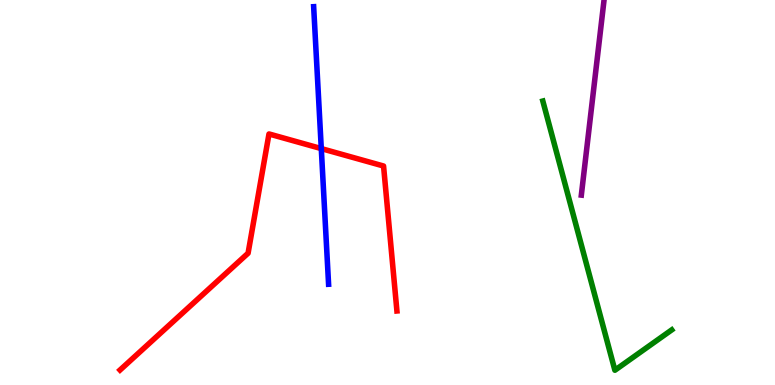[{'lines': ['blue', 'red'], 'intersections': [{'x': 4.15, 'y': 6.14}]}, {'lines': ['green', 'red'], 'intersections': []}, {'lines': ['purple', 'red'], 'intersections': []}, {'lines': ['blue', 'green'], 'intersections': []}, {'lines': ['blue', 'purple'], 'intersections': []}, {'lines': ['green', 'purple'], 'intersections': []}]